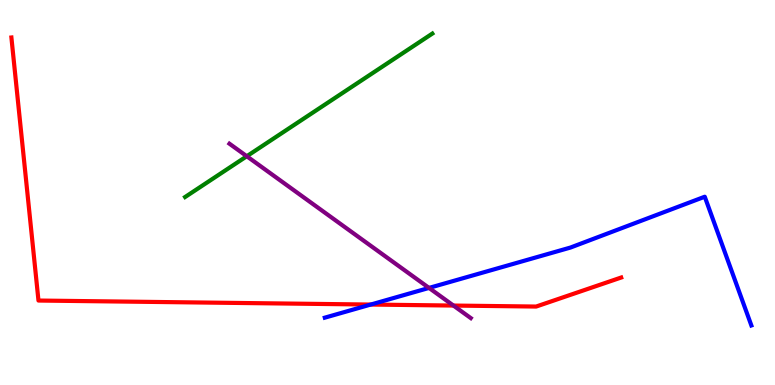[{'lines': ['blue', 'red'], 'intersections': [{'x': 4.78, 'y': 2.09}]}, {'lines': ['green', 'red'], 'intersections': []}, {'lines': ['purple', 'red'], 'intersections': [{'x': 5.85, 'y': 2.06}]}, {'lines': ['blue', 'green'], 'intersections': []}, {'lines': ['blue', 'purple'], 'intersections': [{'x': 5.54, 'y': 2.52}]}, {'lines': ['green', 'purple'], 'intersections': [{'x': 3.18, 'y': 5.94}]}]